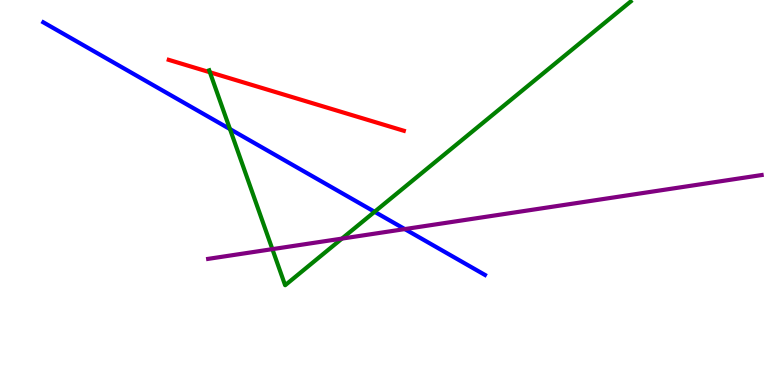[{'lines': ['blue', 'red'], 'intersections': []}, {'lines': ['green', 'red'], 'intersections': [{'x': 2.71, 'y': 8.12}]}, {'lines': ['purple', 'red'], 'intersections': []}, {'lines': ['blue', 'green'], 'intersections': [{'x': 2.97, 'y': 6.65}, {'x': 4.83, 'y': 4.5}]}, {'lines': ['blue', 'purple'], 'intersections': [{'x': 5.22, 'y': 4.05}]}, {'lines': ['green', 'purple'], 'intersections': [{'x': 3.51, 'y': 3.53}, {'x': 4.41, 'y': 3.8}]}]